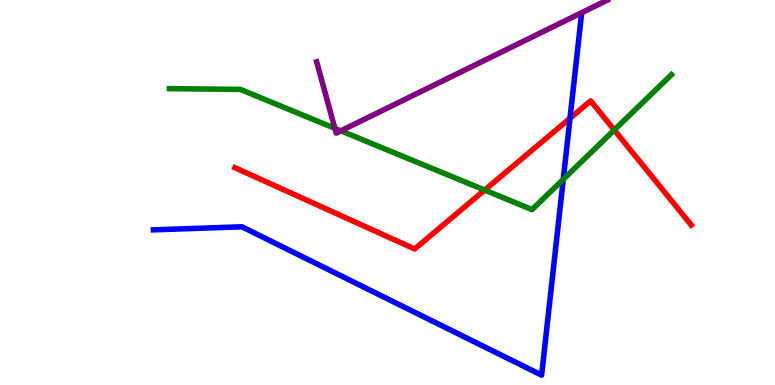[{'lines': ['blue', 'red'], 'intersections': [{'x': 7.36, 'y': 6.93}]}, {'lines': ['green', 'red'], 'intersections': [{'x': 6.25, 'y': 5.06}, {'x': 7.93, 'y': 6.62}]}, {'lines': ['purple', 'red'], 'intersections': []}, {'lines': ['blue', 'green'], 'intersections': [{'x': 7.27, 'y': 5.34}]}, {'lines': ['blue', 'purple'], 'intersections': []}, {'lines': ['green', 'purple'], 'intersections': [{'x': 4.32, 'y': 6.67}, {'x': 4.4, 'y': 6.6}]}]